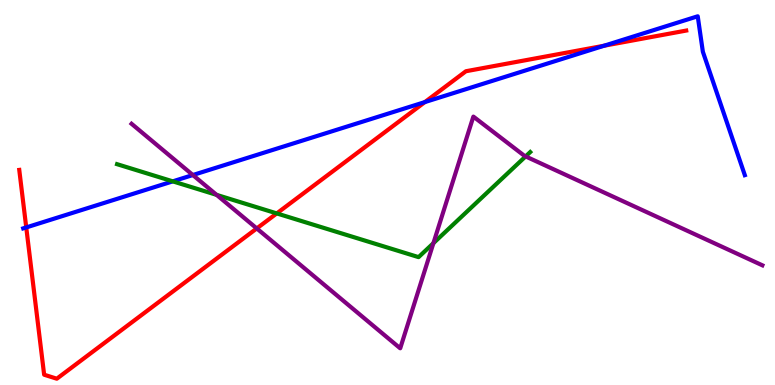[{'lines': ['blue', 'red'], 'intersections': [{'x': 0.339, 'y': 4.09}, {'x': 5.48, 'y': 7.35}, {'x': 7.79, 'y': 8.81}]}, {'lines': ['green', 'red'], 'intersections': [{'x': 3.57, 'y': 4.46}]}, {'lines': ['purple', 'red'], 'intersections': [{'x': 3.31, 'y': 4.07}]}, {'lines': ['blue', 'green'], 'intersections': [{'x': 2.23, 'y': 5.29}]}, {'lines': ['blue', 'purple'], 'intersections': [{'x': 2.49, 'y': 5.45}]}, {'lines': ['green', 'purple'], 'intersections': [{'x': 2.79, 'y': 4.94}, {'x': 5.59, 'y': 3.68}, {'x': 6.78, 'y': 5.94}]}]